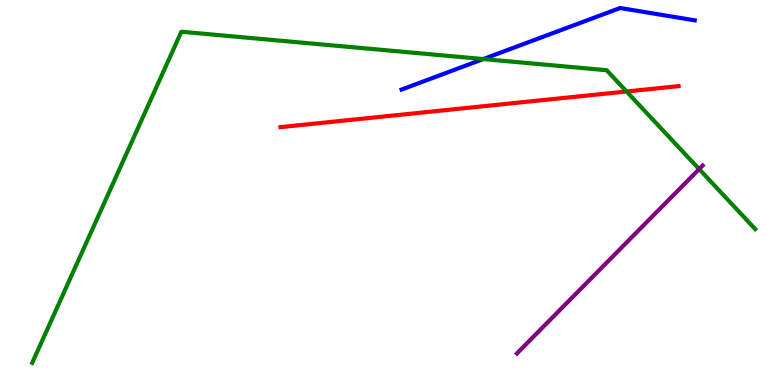[{'lines': ['blue', 'red'], 'intersections': []}, {'lines': ['green', 'red'], 'intersections': [{'x': 8.08, 'y': 7.62}]}, {'lines': ['purple', 'red'], 'intersections': []}, {'lines': ['blue', 'green'], 'intersections': [{'x': 6.24, 'y': 8.47}]}, {'lines': ['blue', 'purple'], 'intersections': []}, {'lines': ['green', 'purple'], 'intersections': [{'x': 9.02, 'y': 5.61}]}]